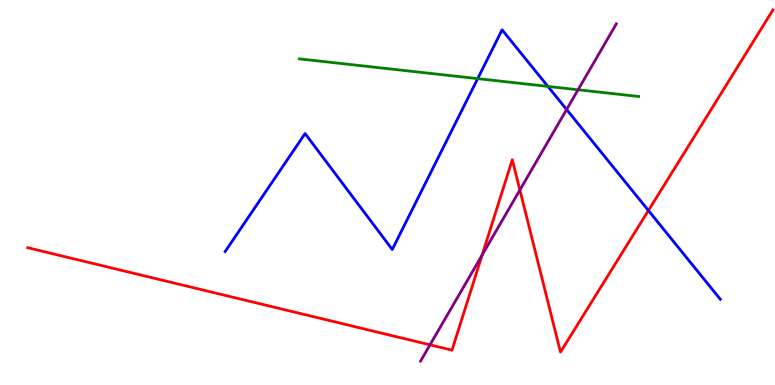[{'lines': ['blue', 'red'], 'intersections': [{'x': 8.37, 'y': 4.53}]}, {'lines': ['green', 'red'], 'intersections': []}, {'lines': ['purple', 'red'], 'intersections': [{'x': 5.55, 'y': 1.04}, {'x': 6.22, 'y': 3.37}, {'x': 6.71, 'y': 5.07}]}, {'lines': ['blue', 'green'], 'intersections': [{'x': 6.16, 'y': 7.96}, {'x': 7.07, 'y': 7.76}]}, {'lines': ['blue', 'purple'], 'intersections': [{'x': 7.31, 'y': 7.16}]}, {'lines': ['green', 'purple'], 'intersections': [{'x': 7.46, 'y': 7.67}]}]